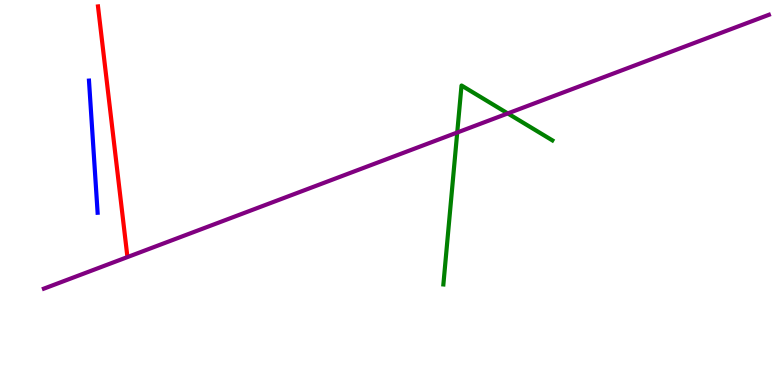[{'lines': ['blue', 'red'], 'intersections': []}, {'lines': ['green', 'red'], 'intersections': []}, {'lines': ['purple', 'red'], 'intersections': []}, {'lines': ['blue', 'green'], 'intersections': []}, {'lines': ['blue', 'purple'], 'intersections': []}, {'lines': ['green', 'purple'], 'intersections': [{'x': 5.9, 'y': 6.56}, {'x': 6.55, 'y': 7.05}]}]